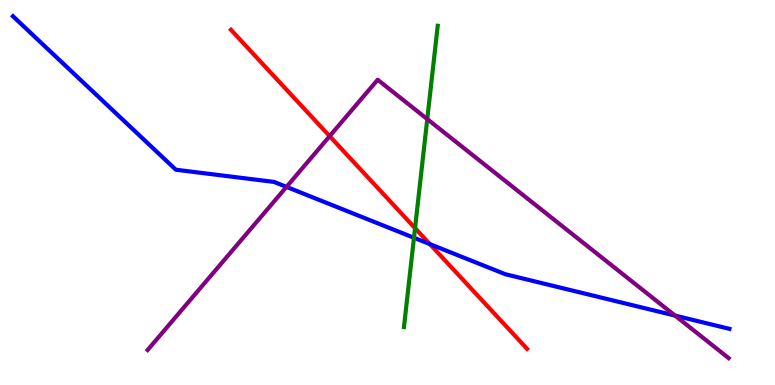[{'lines': ['blue', 'red'], 'intersections': [{'x': 5.55, 'y': 3.66}]}, {'lines': ['green', 'red'], 'intersections': [{'x': 5.36, 'y': 4.07}]}, {'lines': ['purple', 'red'], 'intersections': [{'x': 4.25, 'y': 6.46}]}, {'lines': ['blue', 'green'], 'intersections': [{'x': 5.34, 'y': 3.82}]}, {'lines': ['blue', 'purple'], 'intersections': [{'x': 3.7, 'y': 5.15}, {'x': 8.71, 'y': 1.8}]}, {'lines': ['green', 'purple'], 'intersections': [{'x': 5.51, 'y': 6.91}]}]